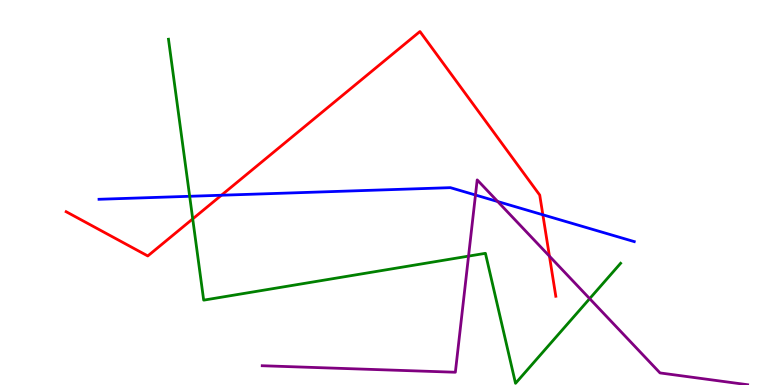[{'lines': ['blue', 'red'], 'intersections': [{'x': 2.86, 'y': 4.93}, {'x': 7.0, 'y': 4.42}]}, {'lines': ['green', 'red'], 'intersections': [{'x': 2.49, 'y': 4.31}]}, {'lines': ['purple', 'red'], 'intersections': [{'x': 7.09, 'y': 3.35}]}, {'lines': ['blue', 'green'], 'intersections': [{'x': 2.45, 'y': 4.9}]}, {'lines': ['blue', 'purple'], 'intersections': [{'x': 6.14, 'y': 4.93}, {'x': 6.42, 'y': 4.77}]}, {'lines': ['green', 'purple'], 'intersections': [{'x': 6.05, 'y': 3.35}, {'x': 7.61, 'y': 2.24}]}]